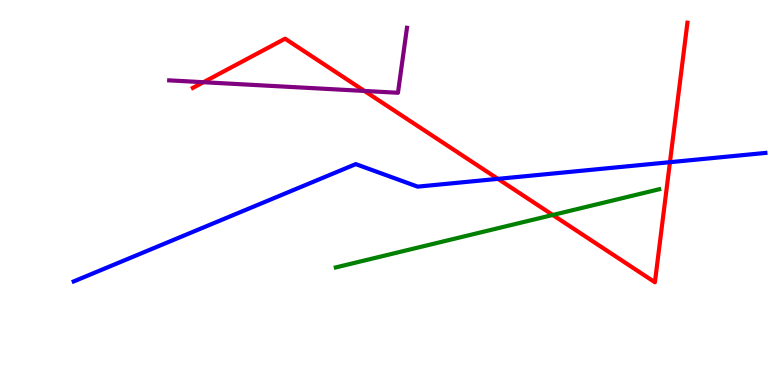[{'lines': ['blue', 'red'], 'intersections': [{'x': 6.42, 'y': 5.35}, {'x': 8.64, 'y': 5.79}]}, {'lines': ['green', 'red'], 'intersections': [{'x': 7.13, 'y': 4.42}]}, {'lines': ['purple', 'red'], 'intersections': [{'x': 2.63, 'y': 7.86}, {'x': 4.7, 'y': 7.64}]}, {'lines': ['blue', 'green'], 'intersections': []}, {'lines': ['blue', 'purple'], 'intersections': []}, {'lines': ['green', 'purple'], 'intersections': []}]